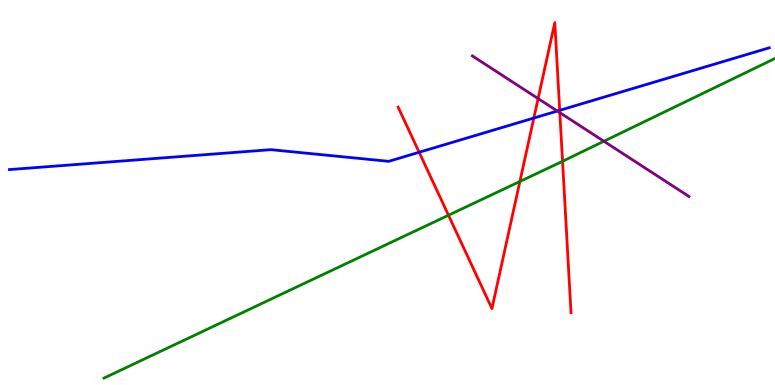[{'lines': ['blue', 'red'], 'intersections': [{'x': 5.41, 'y': 6.05}, {'x': 6.89, 'y': 6.93}, {'x': 7.22, 'y': 7.13}]}, {'lines': ['green', 'red'], 'intersections': [{'x': 5.79, 'y': 4.41}, {'x': 6.71, 'y': 5.29}, {'x': 7.26, 'y': 5.81}]}, {'lines': ['purple', 'red'], 'intersections': [{'x': 6.94, 'y': 7.44}, {'x': 7.22, 'y': 7.07}]}, {'lines': ['blue', 'green'], 'intersections': []}, {'lines': ['blue', 'purple'], 'intersections': [{'x': 7.19, 'y': 7.12}]}, {'lines': ['green', 'purple'], 'intersections': [{'x': 7.79, 'y': 6.33}]}]